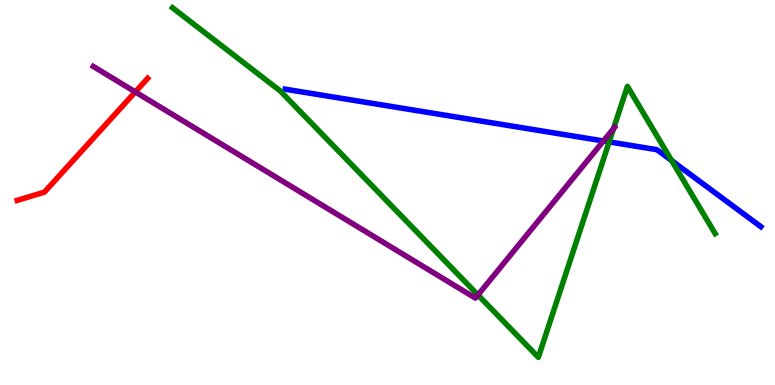[{'lines': ['blue', 'red'], 'intersections': []}, {'lines': ['green', 'red'], 'intersections': []}, {'lines': ['purple', 'red'], 'intersections': [{'x': 1.75, 'y': 7.61}]}, {'lines': ['blue', 'green'], 'intersections': [{'x': 7.86, 'y': 6.31}, {'x': 8.67, 'y': 5.83}]}, {'lines': ['blue', 'purple'], 'intersections': [{'x': 7.79, 'y': 6.34}]}, {'lines': ['green', 'purple'], 'intersections': [{'x': 6.17, 'y': 2.34}, {'x': 7.92, 'y': 6.66}]}]